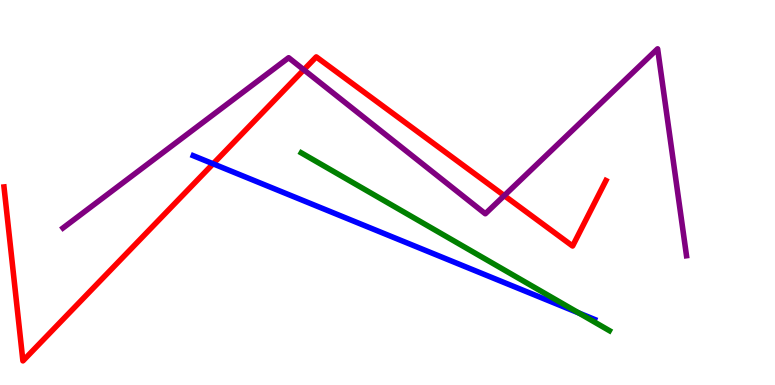[{'lines': ['blue', 'red'], 'intersections': [{'x': 2.75, 'y': 5.75}]}, {'lines': ['green', 'red'], 'intersections': []}, {'lines': ['purple', 'red'], 'intersections': [{'x': 3.92, 'y': 8.19}, {'x': 6.51, 'y': 4.92}]}, {'lines': ['blue', 'green'], 'intersections': [{'x': 7.47, 'y': 1.87}]}, {'lines': ['blue', 'purple'], 'intersections': []}, {'lines': ['green', 'purple'], 'intersections': []}]